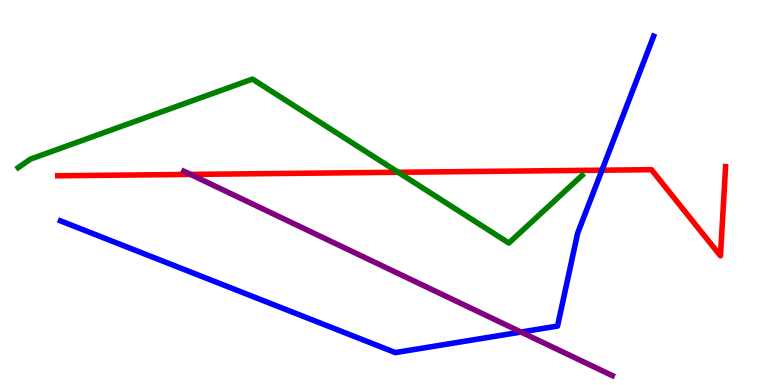[{'lines': ['blue', 'red'], 'intersections': [{'x': 7.77, 'y': 5.58}]}, {'lines': ['green', 'red'], 'intersections': [{'x': 5.14, 'y': 5.53}]}, {'lines': ['purple', 'red'], 'intersections': [{'x': 2.46, 'y': 5.47}]}, {'lines': ['blue', 'green'], 'intersections': []}, {'lines': ['blue', 'purple'], 'intersections': [{'x': 6.72, 'y': 1.38}]}, {'lines': ['green', 'purple'], 'intersections': []}]